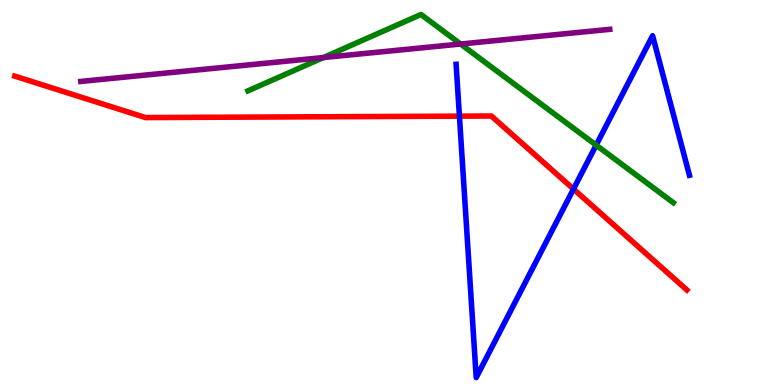[{'lines': ['blue', 'red'], 'intersections': [{'x': 5.93, 'y': 6.98}, {'x': 7.4, 'y': 5.09}]}, {'lines': ['green', 'red'], 'intersections': []}, {'lines': ['purple', 'red'], 'intersections': []}, {'lines': ['blue', 'green'], 'intersections': [{'x': 7.69, 'y': 6.23}]}, {'lines': ['blue', 'purple'], 'intersections': []}, {'lines': ['green', 'purple'], 'intersections': [{'x': 4.17, 'y': 8.51}, {'x': 5.94, 'y': 8.86}]}]